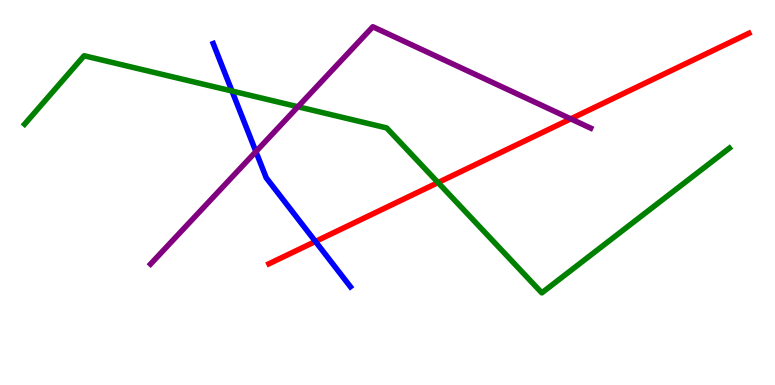[{'lines': ['blue', 'red'], 'intersections': [{'x': 4.07, 'y': 3.73}]}, {'lines': ['green', 'red'], 'intersections': [{'x': 5.65, 'y': 5.26}]}, {'lines': ['purple', 'red'], 'intersections': [{'x': 7.36, 'y': 6.91}]}, {'lines': ['blue', 'green'], 'intersections': [{'x': 2.99, 'y': 7.64}]}, {'lines': ['blue', 'purple'], 'intersections': [{'x': 3.3, 'y': 6.06}]}, {'lines': ['green', 'purple'], 'intersections': [{'x': 3.84, 'y': 7.23}]}]